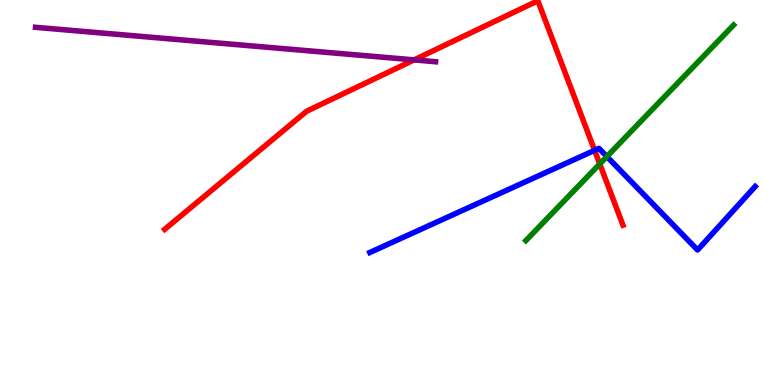[{'lines': ['blue', 'red'], 'intersections': [{'x': 7.67, 'y': 6.1}]}, {'lines': ['green', 'red'], 'intersections': [{'x': 7.74, 'y': 5.74}]}, {'lines': ['purple', 'red'], 'intersections': [{'x': 5.34, 'y': 8.44}]}, {'lines': ['blue', 'green'], 'intersections': [{'x': 7.83, 'y': 5.93}]}, {'lines': ['blue', 'purple'], 'intersections': []}, {'lines': ['green', 'purple'], 'intersections': []}]